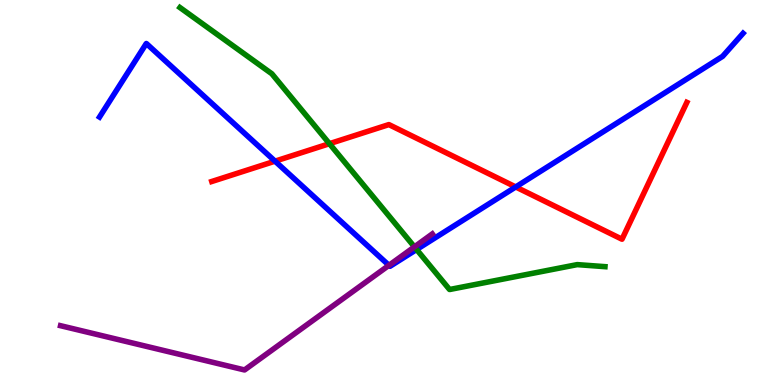[{'lines': ['blue', 'red'], 'intersections': [{'x': 3.55, 'y': 5.81}, {'x': 6.65, 'y': 5.14}]}, {'lines': ['green', 'red'], 'intersections': [{'x': 4.25, 'y': 6.27}]}, {'lines': ['purple', 'red'], 'intersections': []}, {'lines': ['blue', 'green'], 'intersections': [{'x': 5.38, 'y': 3.52}]}, {'lines': ['blue', 'purple'], 'intersections': [{'x': 5.02, 'y': 3.11}]}, {'lines': ['green', 'purple'], 'intersections': [{'x': 5.35, 'y': 3.59}]}]